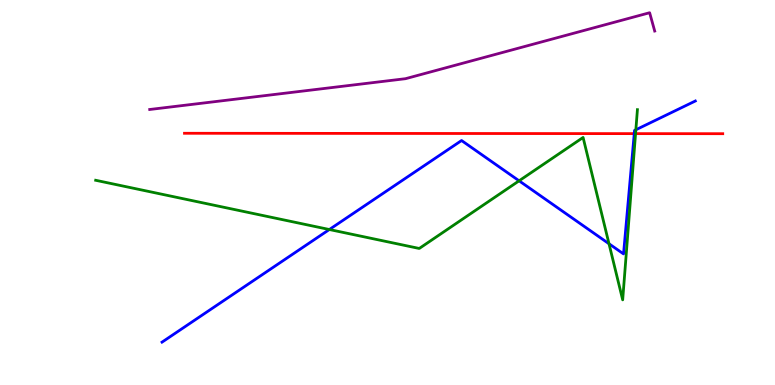[{'lines': ['blue', 'red'], 'intersections': [{'x': 8.18, 'y': 6.53}]}, {'lines': ['green', 'red'], 'intersections': [{'x': 8.2, 'y': 6.53}]}, {'lines': ['purple', 'red'], 'intersections': []}, {'lines': ['blue', 'green'], 'intersections': [{'x': 4.25, 'y': 4.04}, {'x': 6.7, 'y': 5.3}, {'x': 7.86, 'y': 3.67}, {'x': 8.2, 'y': 6.63}]}, {'lines': ['blue', 'purple'], 'intersections': []}, {'lines': ['green', 'purple'], 'intersections': []}]